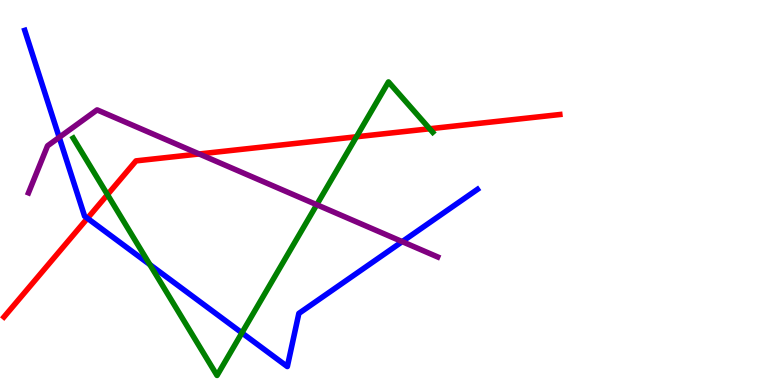[{'lines': ['blue', 'red'], 'intersections': [{'x': 1.13, 'y': 4.33}]}, {'lines': ['green', 'red'], 'intersections': [{'x': 1.39, 'y': 4.94}, {'x': 4.6, 'y': 6.45}, {'x': 5.54, 'y': 6.66}]}, {'lines': ['purple', 'red'], 'intersections': [{'x': 2.57, 'y': 6.0}]}, {'lines': ['blue', 'green'], 'intersections': [{'x': 1.93, 'y': 3.13}, {'x': 3.12, 'y': 1.35}]}, {'lines': ['blue', 'purple'], 'intersections': [{'x': 0.764, 'y': 6.43}, {'x': 5.19, 'y': 3.72}]}, {'lines': ['green', 'purple'], 'intersections': [{'x': 4.09, 'y': 4.68}]}]